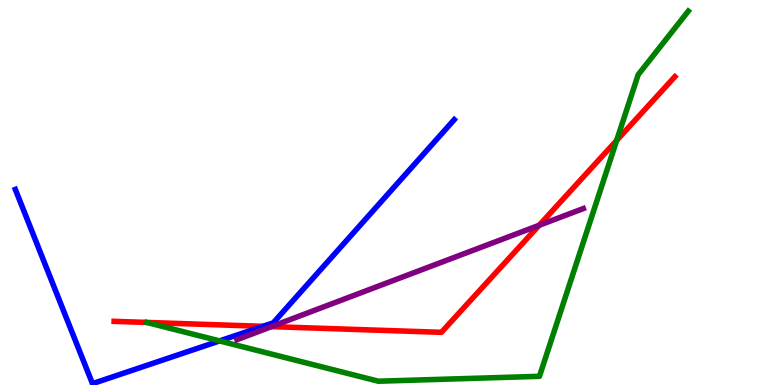[{'lines': ['blue', 'red'], 'intersections': [{'x': 3.39, 'y': 1.52}]}, {'lines': ['green', 'red'], 'intersections': [{'x': 7.96, 'y': 6.35}]}, {'lines': ['purple', 'red'], 'intersections': [{'x': 3.5, 'y': 1.52}, {'x': 6.96, 'y': 4.15}]}, {'lines': ['blue', 'green'], 'intersections': [{'x': 2.83, 'y': 1.15}]}, {'lines': ['blue', 'purple'], 'intersections': []}, {'lines': ['green', 'purple'], 'intersections': []}]